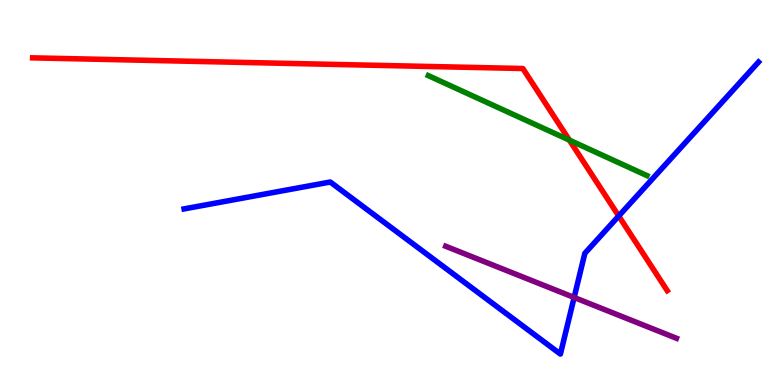[{'lines': ['blue', 'red'], 'intersections': [{'x': 7.98, 'y': 4.39}]}, {'lines': ['green', 'red'], 'intersections': [{'x': 7.35, 'y': 6.36}]}, {'lines': ['purple', 'red'], 'intersections': []}, {'lines': ['blue', 'green'], 'intersections': []}, {'lines': ['blue', 'purple'], 'intersections': [{'x': 7.41, 'y': 2.27}]}, {'lines': ['green', 'purple'], 'intersections': []}]